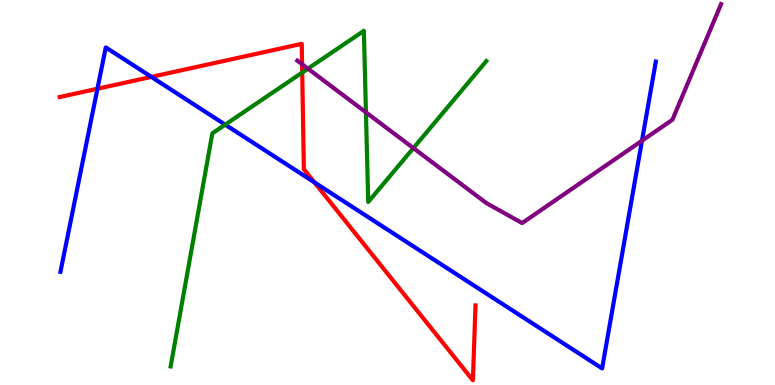[{'lines': ['blue', 'red'], 'intersections': [{'x': 1.26, 'y': 7.69}, {'x': 1.95, 'y': 8.0}, {'x': 4.06, 'y': 5.26}]}, {'lines': ['green', 'red'], 'intersections': [{'x': 3.9, 'y': 8.12}]}, {'lines': ['purple', 'red'], 'intersections': [{'x': 3.9, 'y': 8.33}]}, {'lines': ['blue', 'green'], 'intersections': [{'x': 2.91, 'y': 6.76}]}, {'lines': ['blue', 'purple'], 'intersections': [{'x': 8.28, 'y': 6.35}]}, {'lines': ['green', 'purple'], 'intersections': [{'x': 3.97, 'y': 8.22}, {'x': 4.72, 'y': 7.08}, {'x': 5.33, 'y': 6.15}]}]